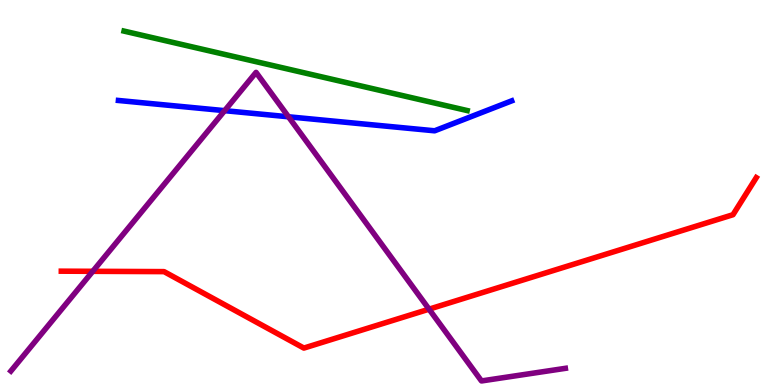[{'lines': ['blue', 'red'], 'intersections': []}, {'lines': ['green', 'red'], 'intersections': []}, {'lines': ['purple', 'red'], 'intersections': [{'x': 1.2, 'y': 2.95}, {'x': 5.54, 'y': 1.97}]}, {'lines': ['blue', 'green'], 'intersections': []}, {'lines': ['blue', 'purple'], 'intersections': [{'x': 2.9, 'y': 7.13}, {'x': 3.72, 'y': 6.97}]}, {'lines': ['green', 'purple'], 'intersections': []}]